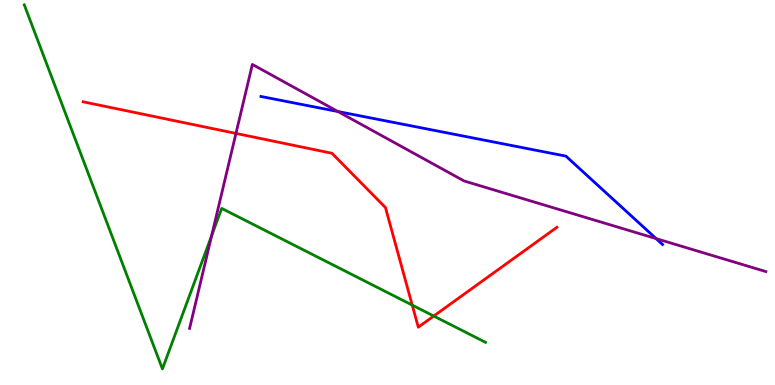[{'lines': ['blue', 'red'], 'intersections': []}, {'lines': ['green', 'red'], 'intersections': [{'x': 5.32, 'y': 2.07}, {'x': 5.6, 'y': 1.79}]}, {'lines': ['purple', 'red'], 'intersections': [{'x': 3.04, 'y': 6.53}]}, {'lines': ['blue', 'green'], 'intersections': []}, {'lines': ['blue', 'purple'], 'intersections': [{'x': 4.36, 'y': 7.1}, {'x': 8.47, 'y': 3.8}]}, {'lines': ['green', 'purple'], 'intersections': [{'x': 2.73, 'y': 3.88}]}]